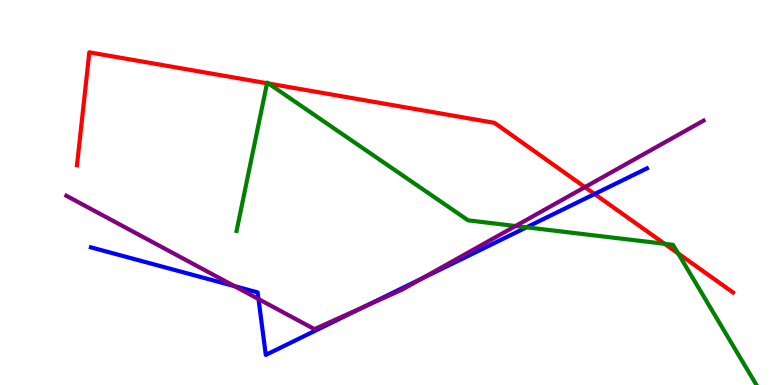[{'lines': ['blue', 'red'], 'intersections': [{'x': 7.67, 'y': 4.96}]}, {'lines': ['green', 'red'], 'intersections': [{'x': 3.45, 'y': 7.84}, {'x': 3.47, 'y': 7.83}, {'x': 8.58, 'y': 3.67}, {'x': 8.75, 'y': 3.42}]}, {'lines': ['purple', 'red'], 'intersections': [{'x': 7.55, 'y': 5.14}]}, {'lines': ['blue', 'green'], 'intersections': [{'x': 6.79, 'y': 4.1}]}, {'lines': ['blue', 'purple'], 'intersections': [{'x': 3.03, 'y': 2.57}, {'x': 3.34, 'y': 2.23}, {'x': 4.71, 'y': 2.05}, {'x': 5.44, 'y': 2.76}]}, {'lines': ['green', 'purple'], 'intersections': [{'x': 6.65, 'y': 4.13}]}]